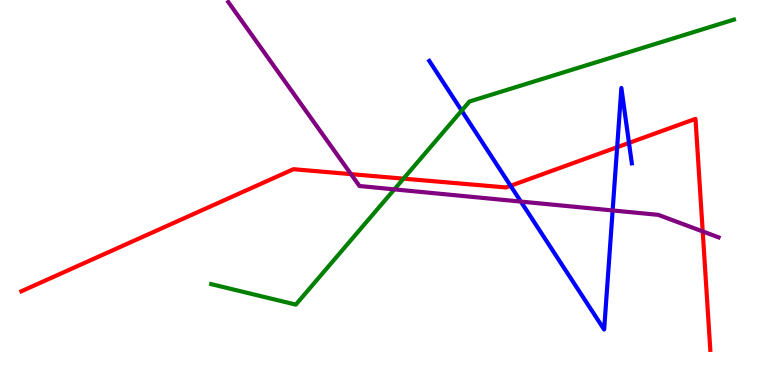[{'lines': ['blue', 'red'], 'intersections': [{'x': 6.59, 'y': 5.17}, {'x': 7.96, 'y': 6.18}, {'x': 8.12, 'y': 6.29}]}, {'lines': ['green', 'red'], 'intersections': [{'x': 5.21, 'y': 5.36}]}, {'lines': ['purple', 'red'], 'intersections': [{'x': 4.53, 'y': 5.48}, {'x': 9.07, 'y': 3.99}]}, {'lines': ['blue', 'green'], 'intersections': [{'x': 5.96, 'y': 7.13}]}, {'lines': ['blue', 'purple'], 'intersections': [{'x': 6.72, 'y': 4.76}, {'x': 7.91, 'y': 4.53}]}, {'lines': ['green', 'purple'], 'intersections': [{'x': 5.09, 'y': 5.08}]}]